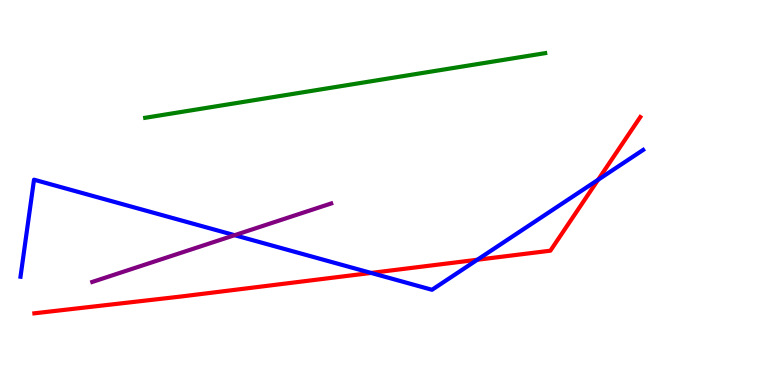[{'lines': ['blue', 'red'], 'intersections': [{'x': 4.79, 'y': 2.91}, {'x': 6.16, 'y': 3.25}, {'x': 7.72, 'y': 5.33}]}, {'lines': ['green', 'red'], 'intersections': []}, {'lines': ['purple', 'red'], 'intersections': []}, {'lines': ['blue', 'green'], 'intersections': []}, {'lines': ['blue', 'purple'], 'intersections': [{'x': 3.03, 'y': 3.89}]}, {'lines': ['green', 'purple'], 'intersections': []}]